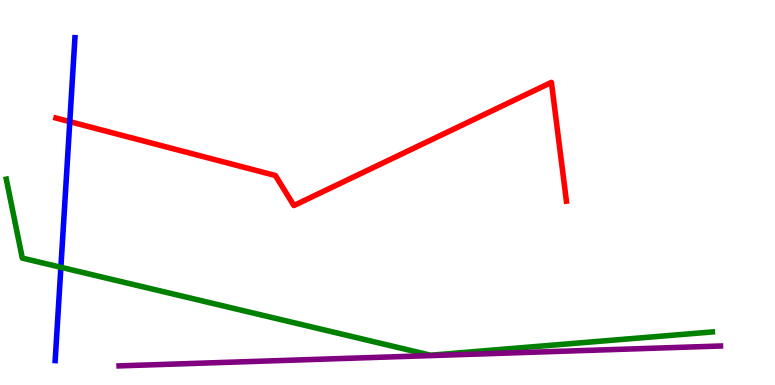[{'lines': ['blue', 'red'], 'intersections': [{'x': 0.901, 'y': 6.84}]}, {'lines': ['green', 'red'], 'intersections': []}, {'lines': ['purple', 'red'], 'intersections': []}, {'lines': ['blue', 'green'], 'intersections': [{'x': 0.786, 'y': 3.06}]}, {'lines': ['blue', 'purple'], 'intersections': []}, {'lines': ['green', 'purple'], 'intersections': []}]